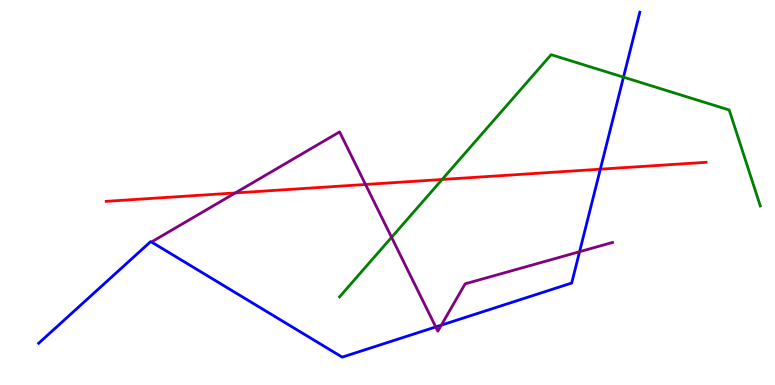[{'lines': ['blue', 'red'], 'intersections': [{'x': 7.75, 'y': 5.61}]}, {'lines': ['green', 'red'], 'intersections': [{'x': 5.7, 'y': 5.34}]}, {'lines': ['purple', 'red'], 'intersections': [{'x': 3.04, 'y': 4.99}, {'x': 4.72, 'y': 5.21}]}, {'lines': ['blue', 'green'], 'intersections': [{'x': 8.04, 'y': 8.0}]}, {'lines': ['blue', 'purple'], 'intersections': [{'x': 5.62, 'y': 1.51}, {'x': 5.69, 'y': 1.55}, {'x': 7.48, 'y': 3.46}]}, {'lines': ['green', 'purple'], 'intersections': [{'x': 5.05, 'y': 3.84}]}]